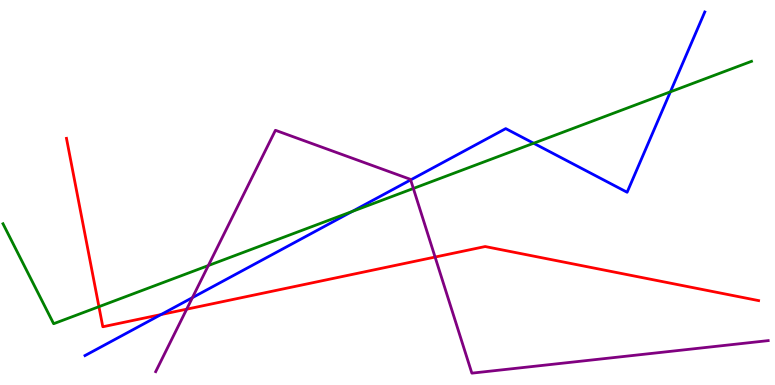[{'lines': ['blue', 'red'], 'intersections': [{'x': 2.08, 'y': 1.83}]}, {'lines': ['green', 'red'], 'intersections': [{'x': 1.28, 'y': 2.03}]}, {'lines': ['purple', 'red'], 'intersections': [{'x': 2.41, 'y': 1.97}, {'x': 5.61, 'y': 3.32}]}, {'lines': ['blue', 'green'], 'intersections': [{'x': 4.54, 'y': 4.51}, {'x': 6.89, 'y': 6.28}, {'x': 8.65, 'y': 7.61}]}, {'lines': ['blue', 'purple'], 'intersections': [{'x': 2.48, 'y': 2.27}, {'x': 5.3, 'y': 5.33}]}, {'lines': ['green', 'purple'], 'intersections': [{'x': 2.69, 'y': 3.1}, {'x': 5.33, 'y': 5.1}]}]